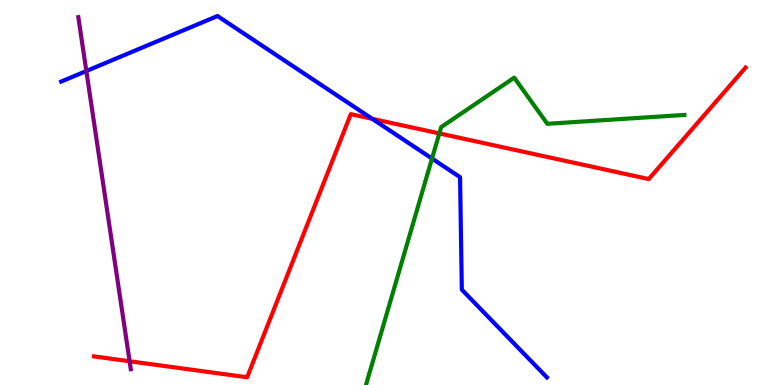[{'lines': ['blue', 'red'], 'intersections': [{'x': 4.8, 'y': 6.91}]}, {'lines': ['green', 'red'], 'intersections': [{'x': 5.67, 'y': 6.53}]}, {'lines': ['purple', 'red'], 'intersections': [{'x': 1.67, 'y': 0.617}]}, {'lines': ['blue', 'green'], 'intersections': [{'x': 5.57, 'y': 5.88}]}, {'lines': ['blue', 'purple'], 'intersections': [{'x': 1.11, 'y': 8.16}]}, {'lines': ['green', 'purple'], 'intersections': []}]